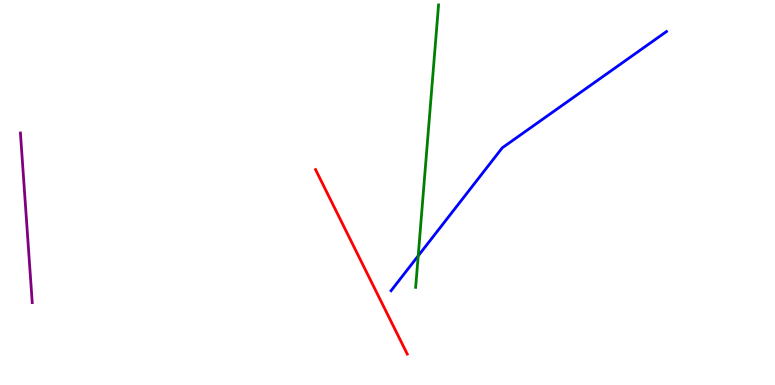[{'lines': ['blue', 'red'], 'intersections': []}, {'lines': ['green', 'red'], 'intersections': []}, {'lines': ['purple', 'red'], 'intersections': []}, {'lines': ['blue', 'green'], 'intersections': [{'x': 5.4, 'y': 3.35}]}, {'lines': ['blue', 'purple'], 'intersections': []}, {'lines': ['green', 'purple'], 'intersections': []}]